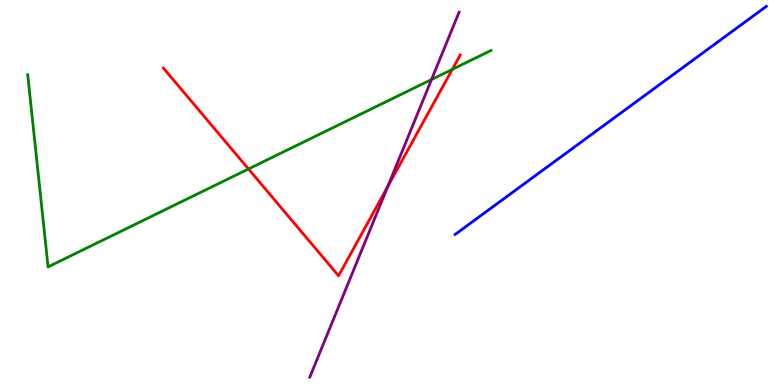[{'lines': ['blue', 'red'], 'intersections': []}, {'lines': ['green', 'red'], 'intersections': [{'x': 3.21, 'y': 5.61}, {'x': 5.84, 'y': 8.2}]}, {'lines': ['purple', 'red'], 'intersections': [{'x': 5.0, 'y': 5.16}]}, {'lines': ['blue', 'green'], 'intersections': []}, {'lines': ['blue', 'purple'], 'intersections': []}, {'lines': ['green', 'purple'], 'intersections': [{'x': 5.57, 'y': 7.93}]}]